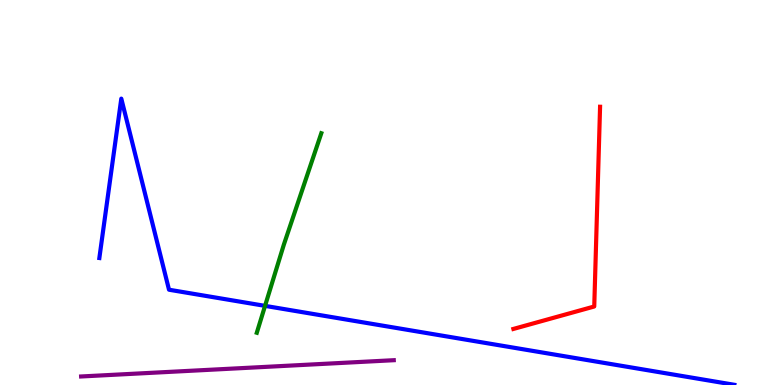[{'lines': ['blue', 'red'], 'intersections': []}, {'lines': ['green', 'red'], 'intersections': []}, {'lines': ['purple', 'red'], 'intersections': []}, {'lines': ['blue', 'green'], 'intersections': [{'x': 3.42, 'y': 2.06}]}, {'lines': ['blue', 'purple'], 'intersections': []}, {'lines': ['green', 'purple'], 'intersections': []}]